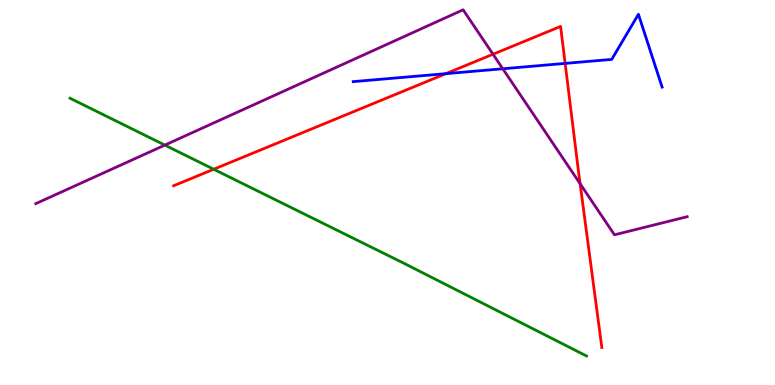[{'lines': ['blue', 'red'], 'intersections': [{'x': 5.75, 'y': 8.09}, {'x': 7.29, 'y': 8.35}]}, {'lines': ['green', 'red'], 'intersections': [{'x': 2.76, 'y': 5.6}]}, {'lines': ['purple', 'red'], 'intersections': [{'x': 6.36, 'y': 8.59}, {'x': 7.49, 'y': 5.23}]}, {'lines': ['blue', 'green'], 'intersections': []}, {'lines': ['blue', 'purple'], 'intersections': [{'x': 6.49, 'y': 8.21}]}, {'lines': ['green', 'purple'], 'intersections': [{'x': 2.13, 'y': 6.23}]}]